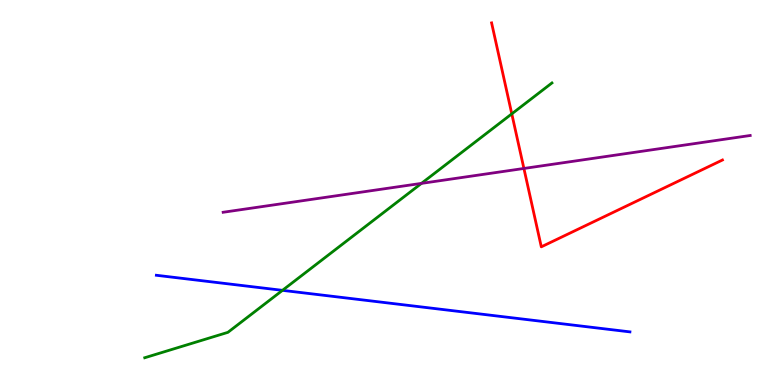[{'lines': ['blue', 'red'], 'intersections': []}, {'lines': ['green', 'red'], 'intersections': [{'x': 6.6, 'y': 7.04}]}, {'lines': ['purple', 'red'], 'intersections': [{'x': 6.76, 'y': 5.62}]}, {'lines': ['blue', 'green'], 'intersections': [{'x': 3.64, 'y': 2.46}]}, {'lines': ['blue', 'purple'], 'intersections': []}, {'lines': ['green', 'purple'], 'intersections': [{'x': 5.44, 'y': 5.24}]}]